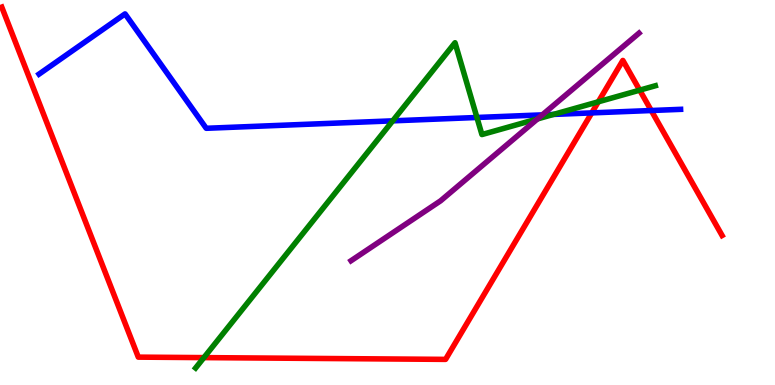[{'lines': ['blue', 'red'], 'intersections': [{'x': 7.64, 'y': 7.07}, {'x': 8.4, 'y': 7.13}]}, {'lines': ['green', 'red'], 'intersections': [{'x': 2.63, 'y': 0.711}, {'x': 7.72, 'y': 7.36}, {'x': 8.25, 'y': 7.66}]}, {'lines': ['purple', 'red'], 'intersections': []}, {'lines': ['blue', 'green'], 'intersections': [{'x': 5.07, 'y': 6.86}, {'x': 6.15, 'y': 6.95}, {'x': 7.14, 'y': 7.03}]}, {'lines': ['blue', 'purple'], 'intersections': [{'x': 7.0, 'y': 7.02}]}, {'lines': ['green', 'purple'], 'intersections': [{'x': 6.94, 'y': 6.91}]}]